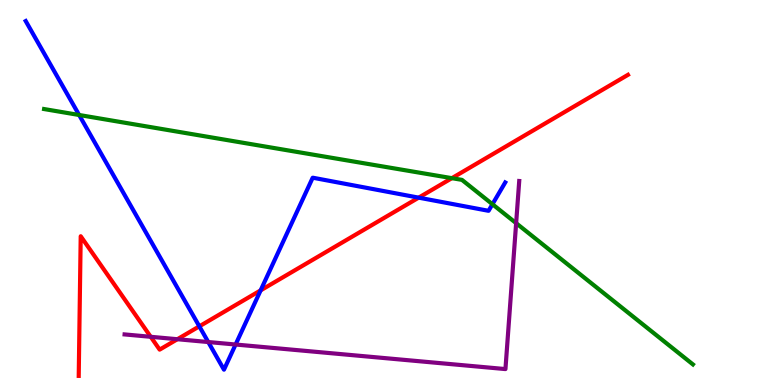[{'lines': ['blue', 'red'], 'intersections': [{'x': 2.57, 'y': 1.52}, {'x': 3.36, 'y': 2.46}, {'x': 5.4, 'y': 4.87}]}, {'lines': ['green', 'red'], 'intersections': [{'x': 5.83, 'y': 5.37}]}, {'lines': ['purple', 'red'], 'intersections': [{'x': 1.94, 'y': 1.25}, {'x': 2.29, 'y': 1.19}]}, {'lines': ['blue', 'green'], 'intersections': [{'x': 1.02, 'y': 7.01}, {'x': 6.35, 'y': 4.7}]}, {'lines': ['blue', 'purple'], 'intersections': [{'x': 2.69, 'y': 1.12}, {'x': 3.04, 'y': 1.05}]}, {'lines': ['green', 'purple'], 'intersections': [{'x': 6.66, 'y': 4.2}]}]